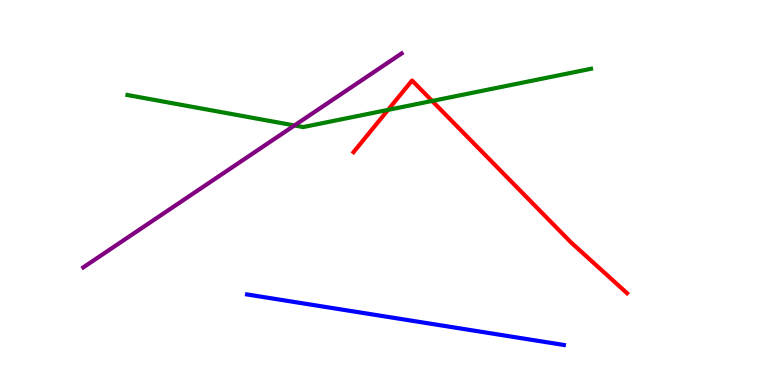[{'lines': ['blue', 'red'], 'intersections': []}, {'lines': ['green', 'red'], 'intersections': [{'x': 5.01, 'y': 7.15}, {'x': 5.58, 'y': 7.38}]}, {'lines': ['purple', 'red'], 'intersections': []}, {'lines': ['blue', 'green'], 'intersections': []}, {'lines': ['blue', 'purple'], 'intersections': []}, {'lines': ['green', 'purple'], 'intersections': [{'x': 3.8, 'y': 6.74}]}]